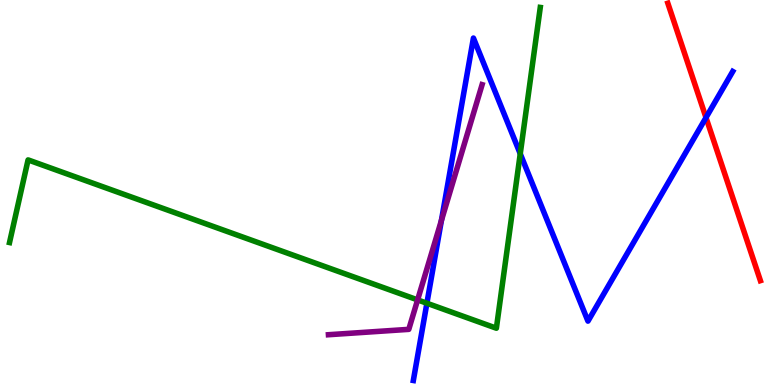[{'lines': ['blue', 'red'], 'intersections': [{'x': 9.11, 'y': 6.95}]}, {'lines': ['green', 'red'], 'intersections': []}, {'lines': ['purple', 'red'], 'intersections': []}, {'lines': ['blue', 'green'], 'intersections': [{'x': 5.51, 'y': 2.12}, {'x': 6.71, 'y': 6.01}]}, {'lines': ['blue', 'purple'], 'intersections': [{'x': 5.7, 'y': 4.27}]}, {'lines': ['green', 'purple'], 'intersections': [{'x': 5.39, 'y': 2.21}]}]